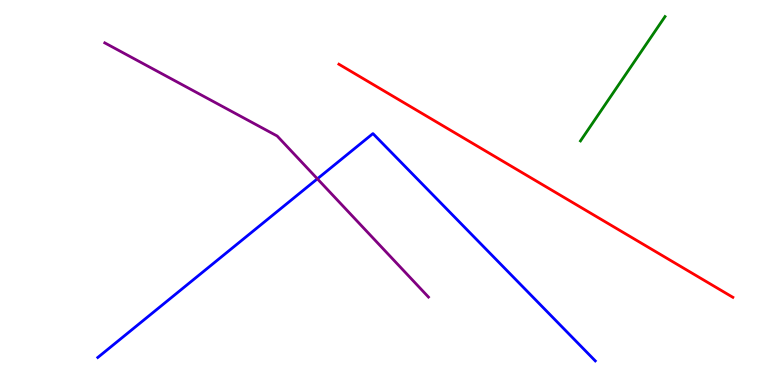[{'lines': ['blue', 'red'], 'intersections': []}, {'lines': ['green', 'red'], 'intersections': []}, {'lines': ['purple', 'red'], 'intersections': []}, {'lines': ['blue', 'green'], 'intersections': []}, {'lines': ['blue', 'purple'], 'intersections': [{'x': 4.1, 'y': 5.36}]}, {'lines': ['green', 'purple'], 'intersections': []}]